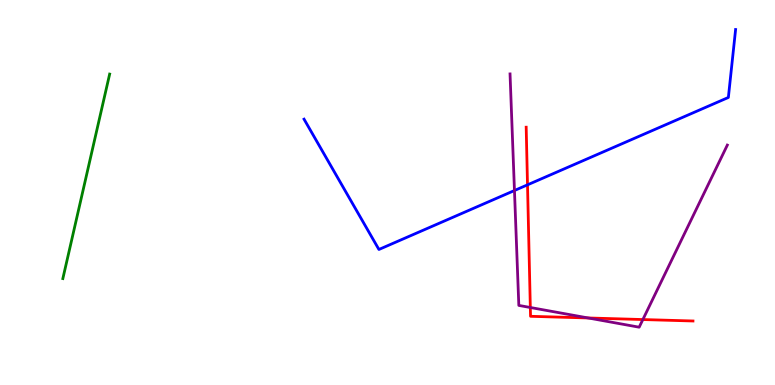[{'lines': ['blue', 'red'], 'intersections': [{'x': 6.81, 'y': 5.2}]}, {'lines': ['green', 'red'], 'intersections': []}, {'lines': ['purple', 'red'], 'intersections': [{'x': 6.84, 'y': 2.01}, {'x': 7.59, 'y': 1.74}, {'x': 8.3, 'y': 1.7}]}, {'lines': ['blue', 'green'], 'intersections': []}, {'lines': ['blue', 'purple'], 'intersections': [{'x': 6.64, 'y': 5.05}]}, {'lines': ['green', 'purple'], 'intersections': []}]